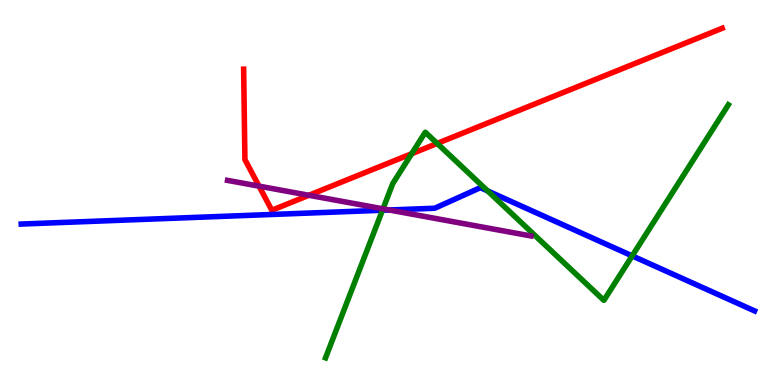[{'lines': ['blue', 'red'], 'intersections': []}, {'lines': ['green', 'red'], 'intersections': [{'x': 5.31, 'y': 6.01}, {'x': 5.64, 'y': 6.27}]}, {'lines': ['purple', 'red'], 'intersections': [{'x': 3.34, 'y': 5.16}, {'x': 3.99, 'y': 4.93}]}, {'lines': ['blue', 'green'], 'intersections': [{'x': 4.94, 'y': 4.54}, {'x': 6.29, 'y': 5.04}, {'x': 8.16, 'y': 3.35}]}, {'lines': ['blue', 'purple'], 'intersections': [{'x': 5.02, 'y': 4.55}]}, {'lines': ['green', 'purple'], 'intersections': [{'x': 4.94, 'y': 4.58}]}]